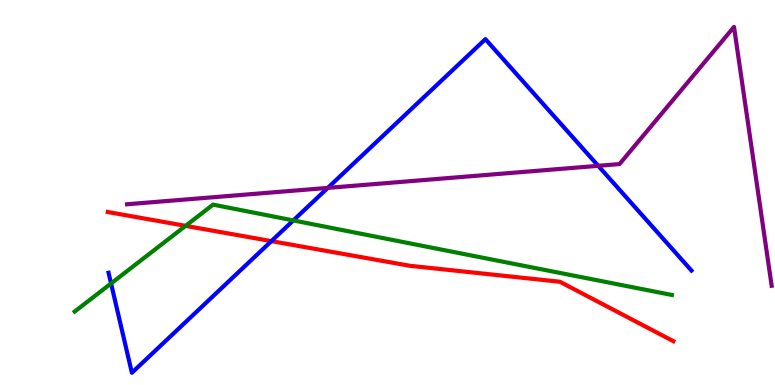[{'lines': ['blue', 'red'], 'intersections': [{'x': 3.5, 'y': 3.74}]}, {'lines': ['green', 'red'], 'intersections': [{'x': 2.39, 'y': 4.13}]}, {'lines': ['purple', 'red'], 'intersections': []}, {'lines': ['blue', 'green'], 'intersections': [{'x': 1.43, 'y': 2.64}, {'x': 3.78, 'y': 4.27}]}, {'lines': ['blue', 'purple'], 'intersections': [{'x': 4.23, 'y': 5.12}, {'x': 7.72, 'y': 5.69}]}, {'lines': ['green', 'purple'], 'intersections': []}]